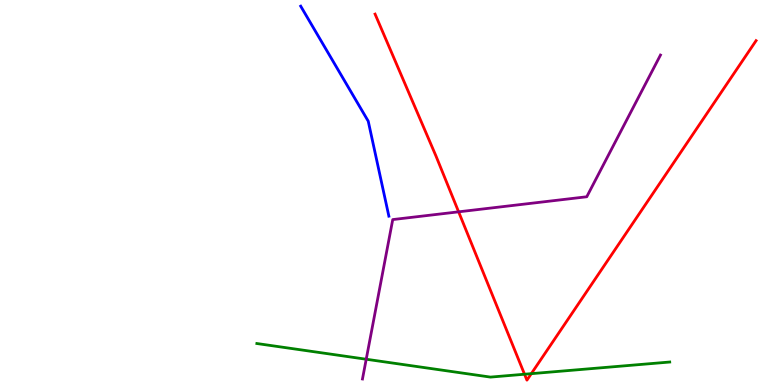[{'lines': ['blue', 'red'], 'intersections': []}, {'lines': ['green', 'red'], 'intersections': [{'x': 6.77, 'y': 0.28}, {'x': 6.86, 'y': 0.295}]}, {'lines': ['purple', 'red'], 'intersections': [{'x': 5.92, 'y': 4.5}]}, {'lines': ['blue', 'green'], 'intersections': []}, {'lines': ['blue', 'purple'], 'intersections': []}, {'lines': ['green', 'purple'], 'intersections': [{'x': 4.73, 'y': 0.669}]}]